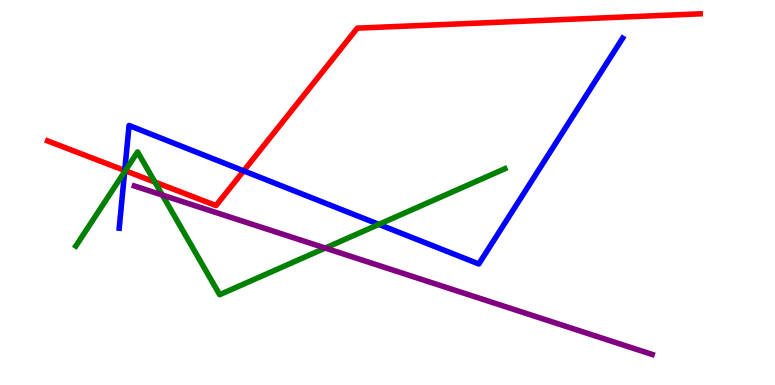[{'lines': ['blue', 'red'], 'intersections': [{'x': 1.61, 'y': 5.57}, {'x': 3.14, 'y': 5.56}]}, {'lines': ['green', 'red'], 'intersections': [{'x': 1.62, 'y': 5.57}, {'x': 2.0, 'y': 5.27}]}, {'lines': ['purple', 'red'], 'intersections': []}, {'lines': ['blue', 'green'], 'intersections': [{'x': 1.61, 'y': 5.54}, {'x': 4.89, 'y': 4.17}]}, {'lines': ['blue', 'purple'], 'intersections': []}, {'lines': ['green', 'purple'], 'intersections': [{'x': 2.1, 'y': 4.93}, {'x': 4.2, 'y': 3.56}]}]